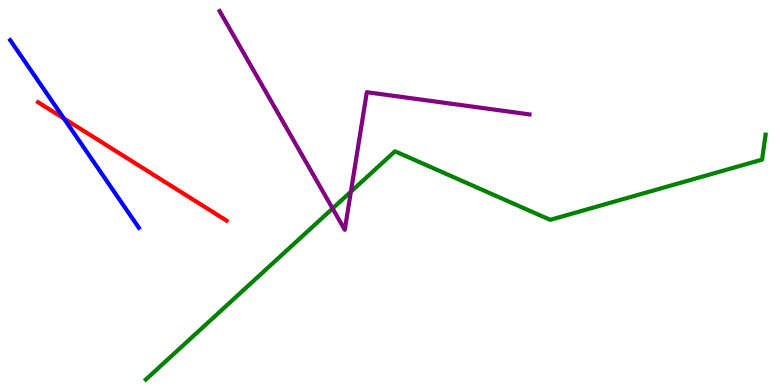[{'lines': ['blue', 'red'], 'intersections': [{'x': 0.824, 'y': 6.92}]}, {'lines': ['green', 'red'], 'intersections': []}, {'lines': ['purple', 'red'], 'intersections': []}, {'lines': ['blue', 'green'], 'intersections': []}, {'lines': ['blue', 'purple'], 'intersections': []}, {'lines': ['green', 'purple'], 'intersections': [{'x': 4.29, 'y': 4.58}, {'x': 4.53, 'y': 5.02}]}]